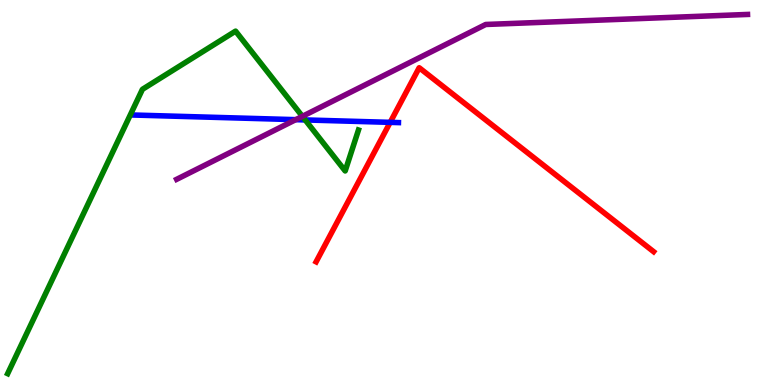[{'lines': ['blue', 'red'], 'intersections': [{'x': 5.03, 'y': 6.82}]}, {'lines': ['green', 'red'], 'intersections': []}, {'lines': ['purple', 'red'], 'intersections': []}, {'lines': ['blue', 'green'], 'intersections': [{'x': 3.94, 'y': 6.88}]}, {'lines': ['blue', 'purple'], 'intersections': [{'x': 3.82, 'y': 6.89}]}, {'lines': ['green', 'purple'], 'intersections': [{'x': 3.9, 'y': 6.98}]}]